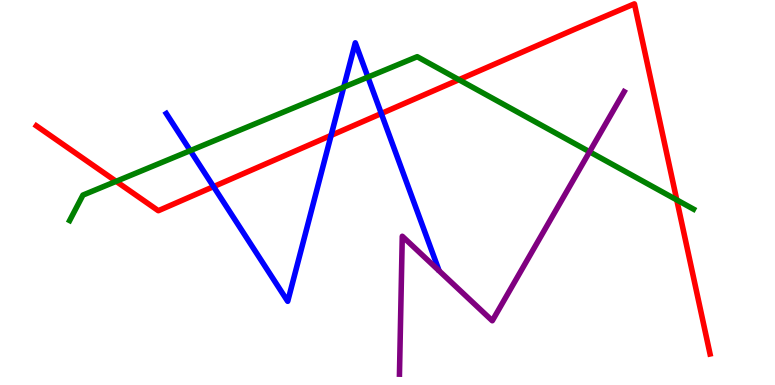[{'lines': ['blue', 'red'], 'intersections': [{'x': 2.76, 'y': 5.15}, {'x': 4.27, 'y': 6.48}, {'x': 4.92, 'y': 7.05}]}, {'lines': ['green', 'red'], 'intersections': [{'x': 1.5, 'y': 5.29}, {'x': 5.92, 'y': 7.93}, {'x': 8.73, 'y': 4.81}]}, {'lines': ['purple', 'red'], 'intersections': []}, {'lines': ['blue', 'green'], 'intersections': [{'x': 2.46, 'y': 6.09}, {'x': 4.43, 'y': 7.74}, {'x': 4.75, 'y': 8.0}]}, {'lines': ['blue', 'purple'], 'intersections': []}, {'lines': ['green', 'purple'], 'intersections': [{'x': 7.61, 'y': 6.06}]}]